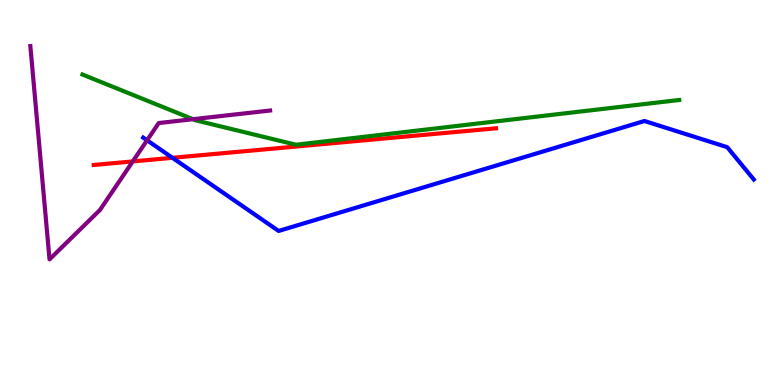[{'lines': ['blue', 'red'], 'intersections': [{'x': 2.23, 'y': 5.9}]}, {'lines': ['green', 'red'], 'intersections': []}, {'lines': ['purple', 'red'], 'intersections': [{'x': 1.71, 'y': 5.81}]}, {'lines': ['blue', 'green'], 'intersections': []}, {'lines': ['blue', 'purple'], 'intersections': [{'x': 1.9, 'y': 6.36}]}, {'lines': ['green', 'purple'], 'intersections': [{'x': 2.49, 'y': 6.9}]}]